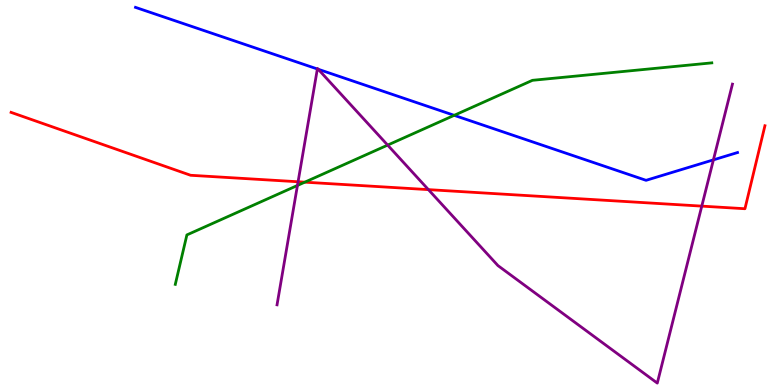[{'lines': ['blue', 'red'], 'intersections': []}, {'lines': ['green', 'red'], 'intersections': [{'x': 3.93, 'y': 5.27}]}, {'lines': ['purple', 'red'], 'intersections': [{'x': 3.85, 'y': 5.28}, {'x': 5.53, 'y': 5.07}, {'x': 9.06, 'y': 4.65}]}, {'lines': ['blue', 'green'], 'intersections': [{'x': 5.86, 'y': 7.0}]}, {'lines': ['blue', 'purple'], 'intersections': [{'x': 4.1, 'y': 8.21}, {'x': 4.11, 'y': 8.2}, {'x': 9.21, 'y': 5.85}]}, {'lines': ['green', 'purple'], 'intersections': [{'x': 3.84, 'y': 5.18}, {'x': 5.0, 'y': 6.23}]}]